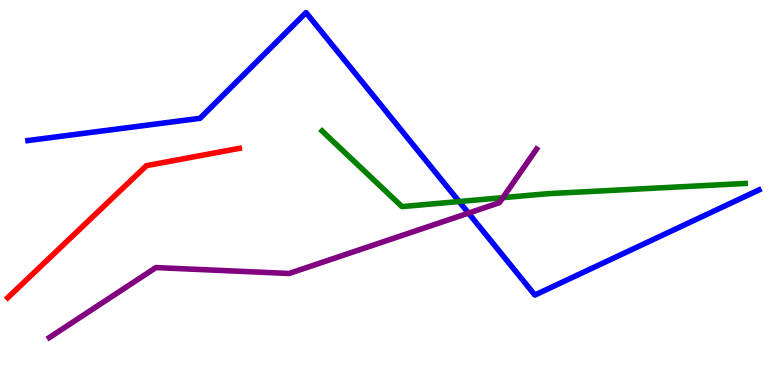[{'lines': ['blue', 'red'], 'intersections': []}, {'lines': ['green', 'red'], 'intersections': []}, {'lines': ['purple', 'red'], 'intersections': []}, {'lines': ['blue', 'green'], 'intersections': [{'x': 5.92, 'y': 4.77}]}, {'lines': ['blue', 'purple'], 'intersections': [{'x': 6.04, 'y': 4.46}]}, {'lines': ['green', 'purple'], 'intersections': [{'x': 6.49, 'y': 4.87}]}]